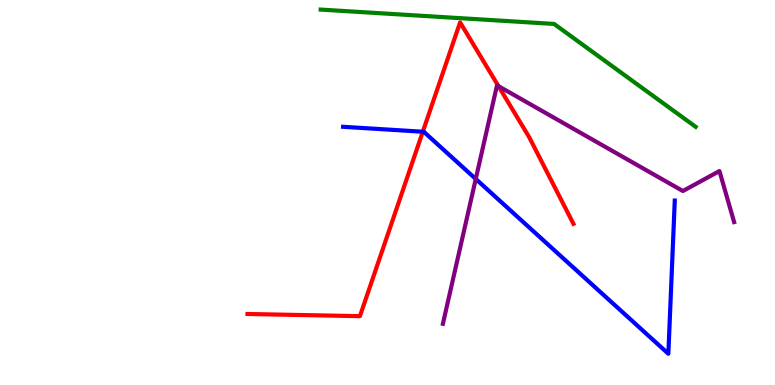[{'lines': ['blue', 'red'], 'intersections': [{'x': 5.46, 'y': 6.58}]}, {'lines': ['green', 'red'], 'intersections': []}, {'lines': ['purple', 'red'], 'intersections': [{'x': 6.43, 'y': 7.76}]}, {'lines': ['blue', 'green'], 'intersections': []}, {'lines': ['blue', 'purple'], 'intersections': [{'x': 6.14, 'y': 5.35}]}, {'lines': ['green', 'purple'], 'intersections': []}]